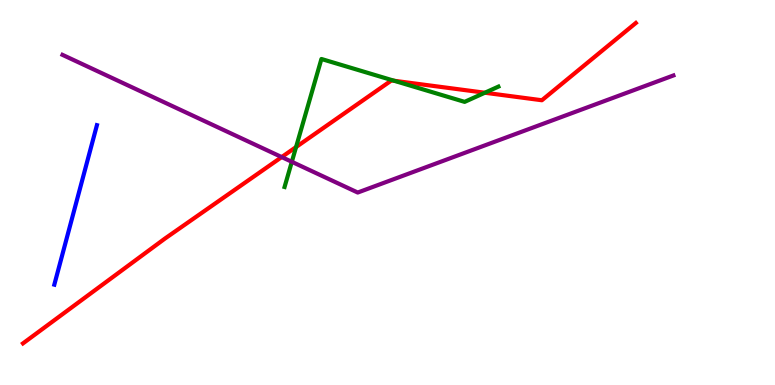[{'lines': ['blue', 'red'], 'intersections': []}, {'lines': ['green', 'red'], 'intersections': [{'x': 3.82, 'y': 6.18}, {'x': 5.09, 'y': 7.9}, {'x': 6.26, 'y': 7.59}]}, {'lines': ['purple', 'red'], 'intersections': [{'x': 3.63, 'y': 5.92}]}, {'lines': ['blue', 'green'], 'intersections': []}, {'lines': ['blue', 'purple'], 'intersections': []}, {'lines': ['green', 'purple'], 'intersections': [{'x': 3.77, 'y': 5.8}]}]